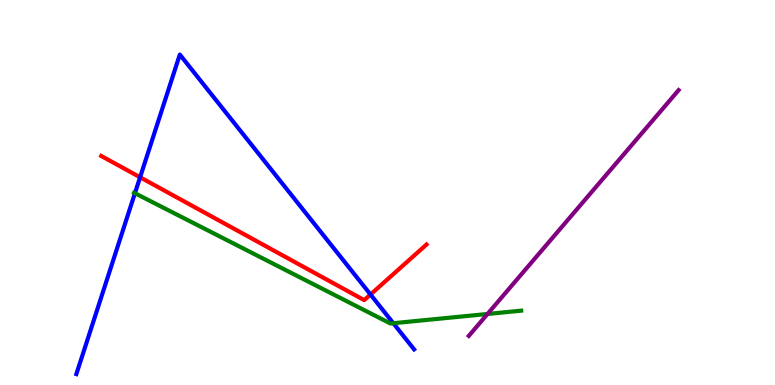[{'lines': ['blue', 'red'], 'intersections': [{'x': 1.81, 'y': 5.4}, {'x': 4.78, 'y': 2.35}]}, {'lines': ['green', 'red'], 'intersections': []}, {'lines': ['purple', 'red'], 'intersections': []}, {'lines': ['blue', 'green'], 'intersections': [{'x': 1.74, 'y': 4.98}, {'x': 5.08, 'y': 1.6}]}, {'lines': ['blue', 'purple'], 'intersections': []}, {'lines': ['green', 'purple'], 'intersections': [{'x': 6.29, 'y': 1.84}]}]